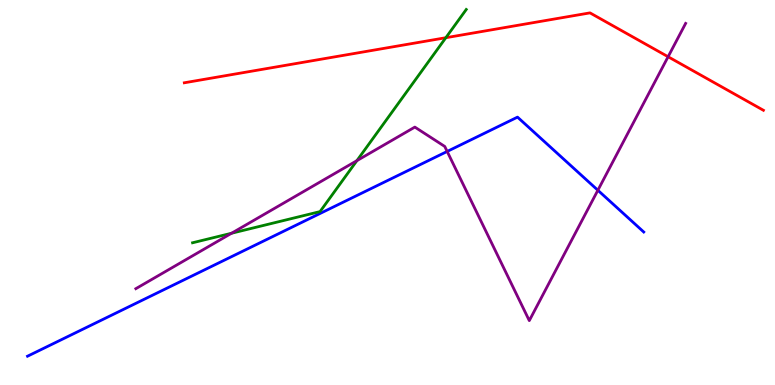[{'lines': ['blue', 'red'], 'intersections': []}, {'lines': ['green', 'red'], 'intersections': [{'x': 5.75, 'y': 9.02}]}, {'lines': ['purple', 'red'], 'intersections': [{'x': 8.62, 'y': 8.53}]}, {'lines': ['blue', 'green'], 'intersections': []}, {'lines': ['blue', 'purple'], 'intersections': [{'x': 5.77, 'y': 6.07}, {'x': 7.71, 'y': 5.06}]}, {'lines': ['green', 'purple'], 'intersections': [{'x': 2.99, 'y': 3.94}, {'x': 4.61, 'y': 5.83}]}]